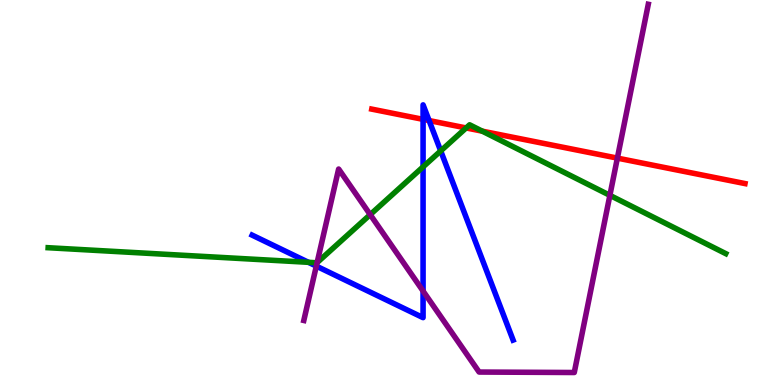[{'lines': ['blue', 'red'], 'intersections': [{'x': 5.46, 'y': 6.9}, {'x': 5.54, 'y': 6.87}]}, {'lines': ['green', 'red'], 'intersections': [{'x': 6.01, 'y': 6.68}, {'x': 6.22, 'y': 6.59}]}, {'lines': ['purple', 'red'], 'intersections': [{'x': 7.97, 'y': 5.89}]}, {'lines': ['blue', 'green'], 'intersections': [{'x': 3.98, 'y': 3.19}, {'x': 5.46, 'y': 5.67}, {'x': 5.69, 'y': 6.08}]}, {'lines': ['blue', 'purple'], 'intersections': [{'x': 4.08, 'y': 3.09}, {'x': 5.46, 'y': 2.44}]}, {'lines': ['green', 'purple'], 'intersections': [{'x': 4.09, 'y': 3.18}, {'x': 4.78, 'y': 4.43}, {'x': 7.87, 'y': 4.93}]}]